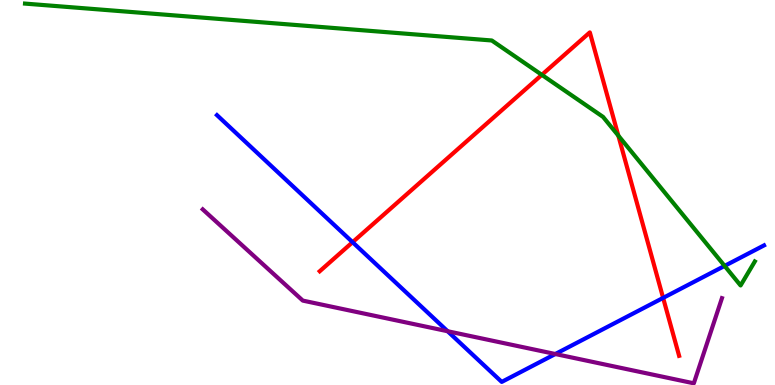[{'lines': ['blue', 'red'], 'intersections': [{'x': 4.55, 'y': 3.71}, {'x': 8.56, 'y': 2.26}]}, {'lines': ['green', 'red'], 'intersections': [{'x': 6.99, 'y': 8.06}, {'x': 7.98, 'y': 6.48}]}, {'lines': ['purple', 'red'], 'intersections': []}, {'lines': ['blue', 'green'], 'intersections': [{'x': 9.35, 'y': 3.09}]}, {'lines': ['blue', 'purple'], 'intersections': [{'x': 5.78, 'y': 1.4}, {'x': 7.17, 'y': 0.805}]}, {'lines': ['green', 'purple'], 'intersections': []}]